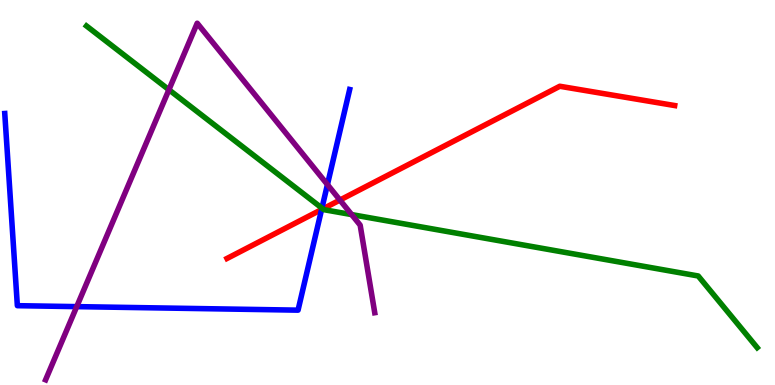[{'lines': ['blue', 'red'], 'intersections': [{'x': 4.15, 'y': 4.56}]}, {'lines': ['green', 'red'], 'intersections': [{'x': 4.17, 'y': 4.58}]}, {'lines': ['purple', 'red'], 'intersections': [{'x': 4.39, 'y': 4.8}]}, {'lines': ['blue', 'green'], 'intersections': [{'x': 4.15, 'y': 4.59}]}, {'lines': ['blue', 'purple'], 'intersections': [{'x': 0.99, 'y': 2.04}, {'x': 4.22, 'y': 5.21}]}, {'lines': ['green', 'purple'], 'intersections': [{'x': 2.18, 'y': 7.67}, {'x': 4.54, 'y': 4.43}]}]